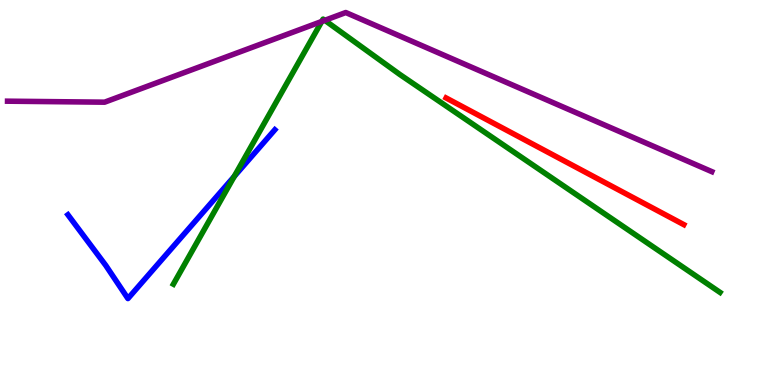[{'lines': ['blue', 'red'], 'intersections': []}, {'lines': ['green', 'red'], 'intersections': []}, {'lines': ['purple', 'red'], 'intersections': []}, {'lines': ['blue', 'green'], 'intersections': [{'x': 3.02, 'y': 5.42}]}, {'lines': ['blue', 'purple'], 'intersections': []}, {'lines': ['green', 'purple'], 'intersections': [{'x': 4.15, 'y': 9.44}, {'x': 4.19, 'y': 9.47}]}]